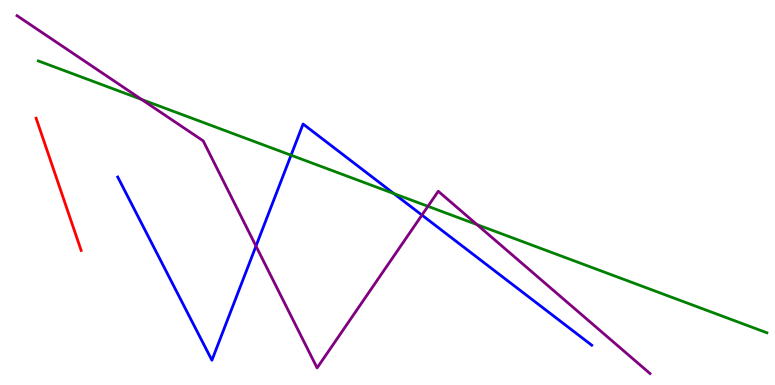[{'lines': ['blue', 'red'], 'intersections': []}, {'lines': ['green', 'red'], 'intersections': []}, {'lines': ['purple', 'red'], 'intersections': []}, {'lines': ['blue', 'green'], 'intersections': [{'x': 3.76, 'y': 5.97}, {'x': 5.08, 'y': 4.97}]}, {'lines': ['blue', 'purple'], 'intersections': [{'x': 3.3, 'y': 3.61}, {'x': 5.44, 'y': 4.41}]}, {'lines': ['green', 'purple'], 'intersections': [{'x': 1.83, 'y': 7.42}, {'x': 5.52, 'y': 4.64}, {'x': 6.15, 'y': 4.17}]}]